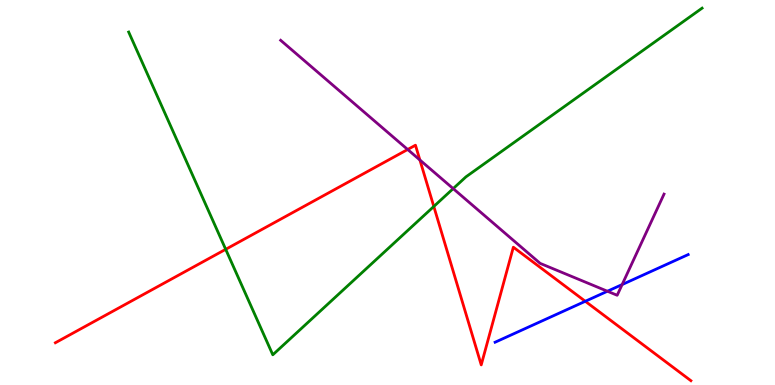[{'lines': ['blue', 'red'], 'intersections': [{'x': 7.55, 'y': 2.17}]}, {'lines': ['green', 'red'], 'intersections': [{'x': 2.91, 'y': 3.52}, {'x': 5.6, 'y': 4.64}]}, {'lines': ['purple', 'red'], 'intersections': [{'x': 5.26, 'y': 6.12}, {'x': 5.42, 'y': 5.84}]}, {'lines': ['blue', 'green'], 'intersections': []}, {'lines': ['blue', 'purple'], 'intersections': [{'x': 7.84, 'y': 2.44}, {'x': 8.03, 'y': 2.61}]}, {'lines': ['green', 'purple'], 'intersections': [{'x': 5.85, 'y': 5.1}]}]